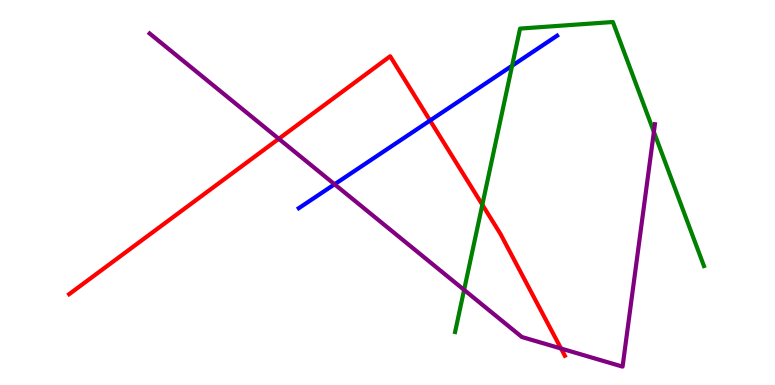[{'lines': ['blue', 'red'], 'intersections': [{'x': 5.55, 'y': 6.87}]}, {'lines': ['green', 'red'], 'intersections': [{'x': 6.22, 'y': 4.68}]}, {'lines': ['purple', 'red'], 'intersections': [{'x': 3.6, 'y': 6.39}, {'x': 7.24, 'y': 0.948}]}, {'lines': ['blue', 'green'], 'intersections': [{'x': 6.61, 'y': 8.29}]}, {'lines': ['blue', 'purple'], 'intersections': [{'x': 4.32, 'y': 5.21}]}, {'lines': ['green', 'purple'], 'intersections': [{'x': 5.99, 'y': 2.47}, {'x': 8.44, 'y': 6.57}]}]